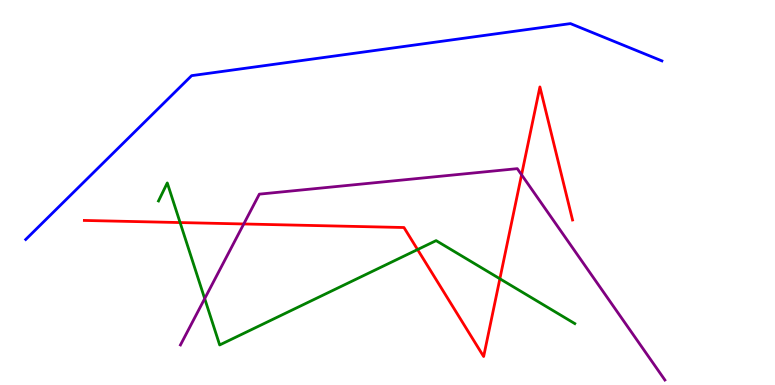[{'lines': ['blue', 'red'], 'intersections': []}, {'lines': ['green', 'red'], 'intersections': [{'x': 2.32, 'y': 4.22}, {'x': 5.39, 'y': 3.52}, {'x': 6.45, 'y': 2.76}]}, {'lines': ['purple', 'red'], 'intersections': [{'x': 3.15, 'y': 4.18}, {'x': 6.73, 'y': 5.46}]}, {'lines': ['blue', 'green'], 'intersections': []}, {'lines': ['blue', 'purple'], 'intersections': []}, {'lines': ['green', 'purple'], 'intersections': [{'x': 2.64, 'y': 2.24}]}]